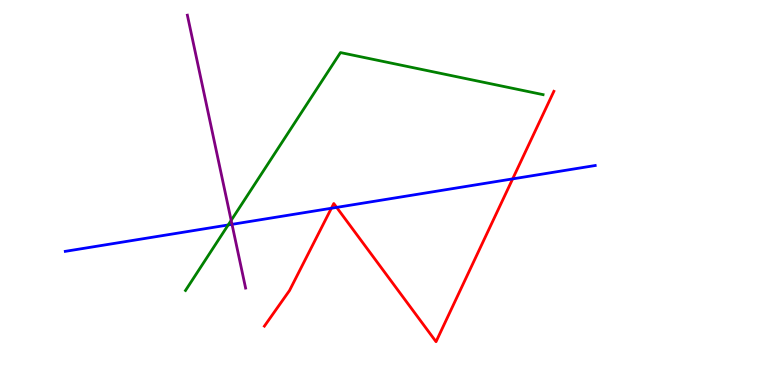[{'lines': ['blue', 'red'], 'intersections': [{'x': 4.28, 'y': 4.59}, {'x': 4.34, 'y': 4.61}, {'x': 6.61, 'y': 5.35}]}, {'lines': ['green', 'red'], 'intersections': []}, {'lines': ['purple', 'red'], 'intersections': []}, {'lines': ['blue', 'green'], 'intersections': [{'x': 2.94, 'y': 4.16}]}, {'lines': ['blue', 'purple'], 'intersections': [{'x': 2.99, 'y': 4.17}]}, {'lines': ['green', 'purple'], 'intersections': [{'x': 2.98, 'y': 4.28}]}]